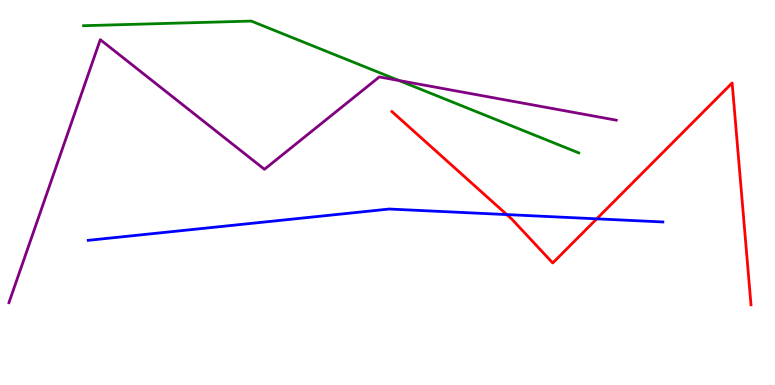[{'lines': ['blue', 'red'], 'intersections': [{'x': 6.54, 'y': 4.43}, {'x': 7.7, 'y': 4.32}]}, {'lines': ['green', 'red'], 'intersections': []}, {'lines': ['purple', 'red'], 'intersections': []}, {'lines': ['blue', 'green'], 'intersections': []}, {'lines': ['blue', 'purple'], 'intersections': []}, {'lines': ['green', 'purple'], 'intersections': [{'x': 5.15, 'y': 7.91}]}]